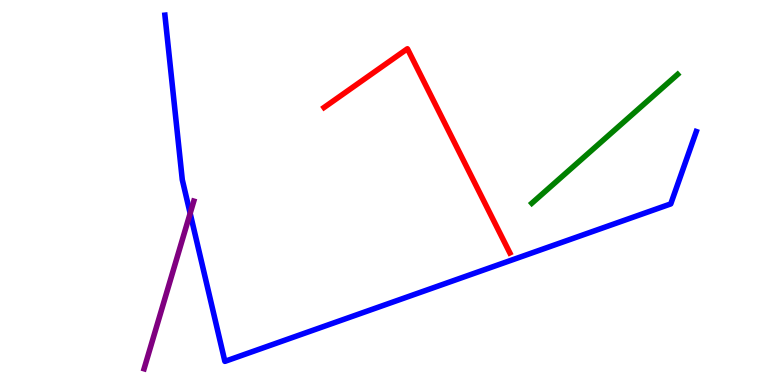[{'lines': ['blue', 'red'], 'intersections': []}, {'lines': ['green', 'red'], 'intersections': []}, {'lines': ['purple', 'red'], 'intersections': []}, {'lines': ['blue', 'green'], 'intersections': []}, {'lines': ['blue', 'purple'], 'intersections': [{'x': 2.45, 'y': 4.46}]}, {'lines': ['green', 'purple'], 'intersections': []}]